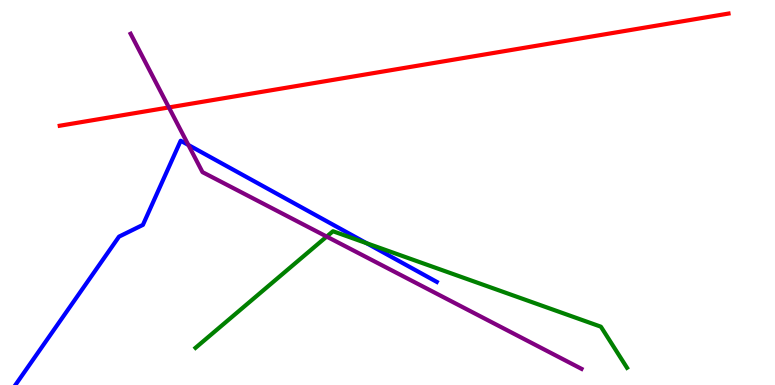[{'lines': ['blue', 'red'], 'intersections': []}, {'lines': ['green', 'red'], 'intersections': []}, {'lines': ['purple', 'red'], 'intersections': [{'x': 2.18, 'y': 7.21}]}, {'lines': ['blue', 'green'], 'intersections': [{'x': 4.73, 'y': 3.68}]}, {'lines': ['blue', 'purple'], 'intersections': [{'x': 2.43, 'y': 6.23}]}, {'lines': ['green', 'purple'], 'intersections': [{'x': 4.22, 'y': 3.86}]}]